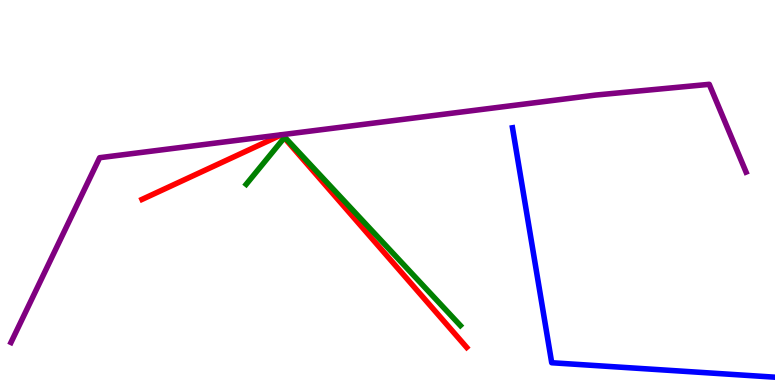[{'lines': ['blue', 'red'], 'intersections': []}, {'lines': ['green', 'red'], 'intersections': [{'x': 3.67, 'y': 6.42}]}, {'lines': ['purple', 'red'], 'intersections': []}, {'lines': ['blue', 'green'], 'intersections': []}, {'lines': ['blue', 'purple'], 'intersections': []}, {'lines': ['green', 'purple'], 'intersections': []}]